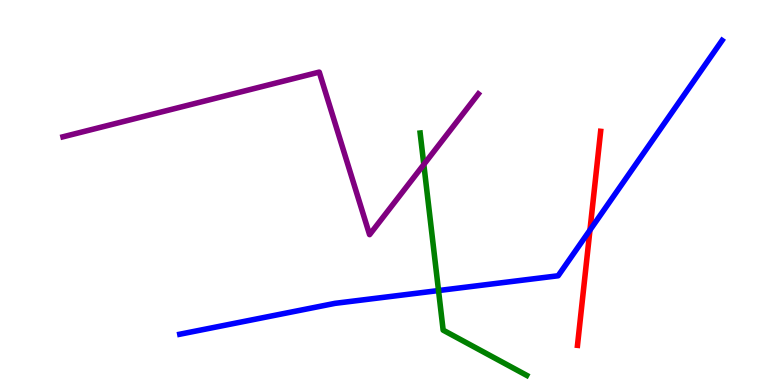[{'lines': ['blue', 'red'], 'intersections': [{'x': 7.61, 'y': 4.02}]}, {'lines': ['green', 'red'], 'intersections': []}, {'lines': ['purple', 'red'], 'intersections': []}, {'lines': ['blue', 'green'], 'intersections': [{'x': 5.66, 'y': 2.45}]}, {'lines': ['blue', 'purple'], 'intersections': []}, {'lines': ['green', 'purple'], 'intersections': [{'x': 5.47, 'y': 5.73}]}]